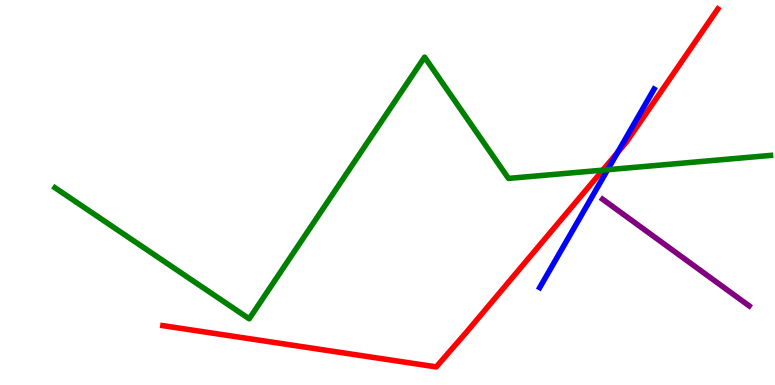[{'lines': ['blue', 'red'], 'intersections': [{'x': 7.97, 'y': 6.04}]}, {'lines': ['green', 'red'], 'intersections': [{'x': 7.78, 'y': 5.58}]}, {'lines': ['purple', 'red'], 'intersections': []}, {'lines': ['blue', 'green'], 'intersections': [{'x': 7.84, 'y': 5.59}]}, {'lines': ['blue', 'purple'], 'intersections': []}, {'lines': ['green', 'purple'], 'intersections': []}]